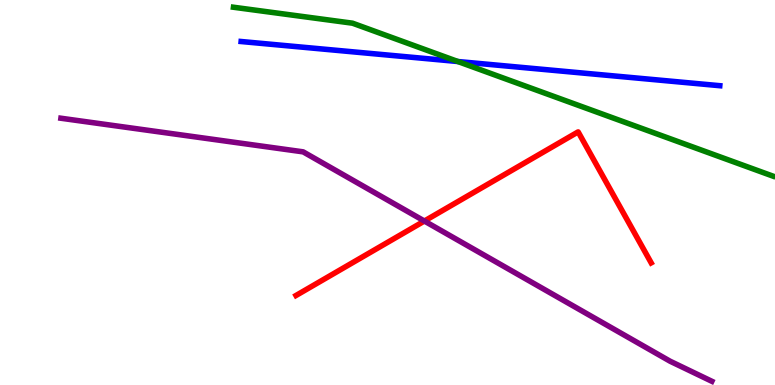[{'lines': ['blue', 'red'], 'intersections': []}, {'lines': ['green', 'red'], 'intersections': []}, {'lines': ['purple', 'red'], 'intersections': [{'x': 5.48, 'y': 4.26}]}, {'lines': ['blue', 'green'], 'intersections': [{'x': 5.91, 'y': 8.4}]}, {'lines': ['blue', 'purple'], 'intersections': []}, {'lines': ['green', 'purple'], 'intersections': []}]